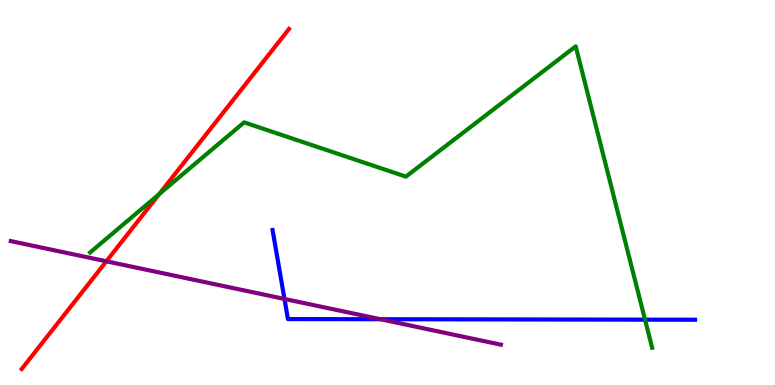[{'lines': ['blue', 'red'], 'intersections': []}, {'lines': ['green', 'red'], 'intersections': [{'x': 2.05, 'y': 4.96}]}, {'lines': ['purple', 'red'], 'intersections': [{'x': 1.37, 'y': 3.21}]}, {'lines': ['blue', 'green'], 'intersections': [{'x': 8.32, 'y': 1.7}]}, {'lines': ['blue', 'purple'], 'intersections': [{'x': 3.67, 'y': 2.24}, {'x': 4.91, 'y': 1.71}]}, {'lines': ['green', 'purple'], 'intersections': []}]